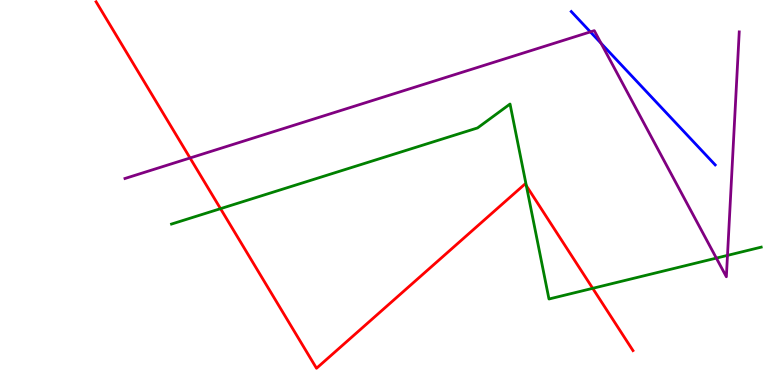[{'lines': ['blue', 'red'], 'intersections': []}, {'lines': ['green', 'red'], 'intersections': [{'x': 2.85, 'y': 4.58}, {'x': 6.79, 'y': 5.18}, {'x': 7.65, 'y': 2.51}]}, {'lines': ['purple', 'red'], 'intersections': [{'x': 2.45, 'y': 5.9}]}, {'lines': ['blue', 'green'], 'intersections': []}, {'lines': ['blue', 'purple'], 'intersections': [{'x': 7.62, 'y': 9.17}, {'x': 7.76, 'y': 8.88}]}, {'lines': ['green', 'purple'], 'intersections': [{'x': 9.24, 'y': 3.3}, {'x': 9.39, 'y': 3.37}]}]